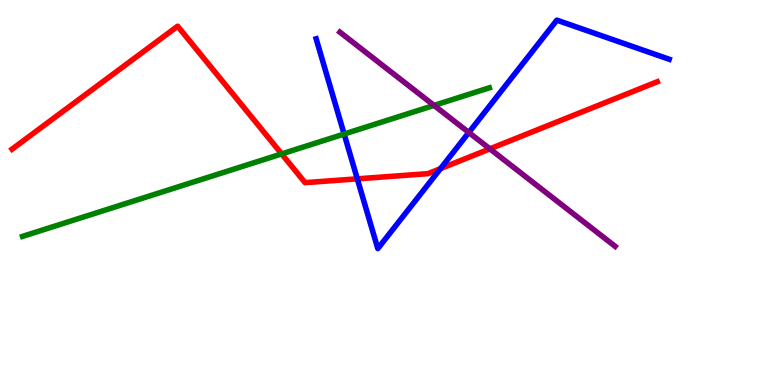[{'lines': ['blue', 'red'], 'intersections': [{'x': 4.61, 'y': 5.35}, {'x': 5.68, 'y': 5.62}]}, {'lines': ['green', 'red'], 'intersections': [{'x': 3.63, 'y': 6.0}]}, {'lines': ['purple', 'red'], 'intersections': [{'x': 6.32, 'y': 6.13}]}, {'lines': ['blue', 'green'], 'intersections': [{'x': 4.44, 'y': 6.52}]}, {'lines': ['blue', 'purple'], 'intersections': [{'x': 6.05, 'y': 6.56}]}, {'lines': ['green', 'purple'], 'intersections': [{'x': 5.6, 'y': 7.26}]}]